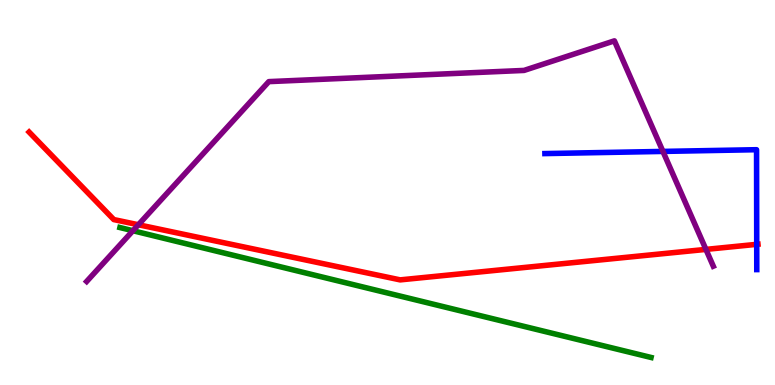[{'lines': ['blue', 'red'], 'intersections': [{'x': 9.76, 'y': 3.65}]}, {'lines': ['green', 'red'], 'intersections': []}, {'lines': ['purple', 'red'], 'intersections': [{'x': 1.79, 'y': 4.16}, {'x': 9.11, 'y': 3.52}]}, {'lines': ['blue', 'green'], 'intersections': []}, {'lines': ['blue', 'purple'], 'intersections': [{'x': 8.55, 'y': 6.07}]}, {'lines': ['green', 'purple'], 'intersections': [{'x': 1.72, 'y': 4.01}]}]